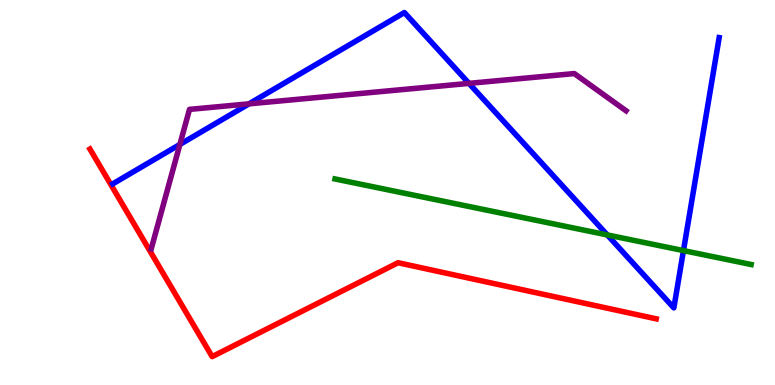[{'lines': ['blue', 'red'], 'intersections': []}, {'lines': ['green', 'red'], 'intersections': []}, {'lines': ['purple', 'red'], 'intersections': []}, {'lines': ['blue', 'green'], 'intersections': [{'x': 7.84, 'y': 3.9}, {'x': 8.82, 'y': 3.49}]}, {'lines': ['blue', 'purple'], 'intersections': [{'x': 2.32, 'y': 6.25}, {'x': 3.21, 'y': 7.3}, {'x': 6.05, 'y': 7.83}]}, {'lines': ['green', 'purple'], 'intersections': []}]